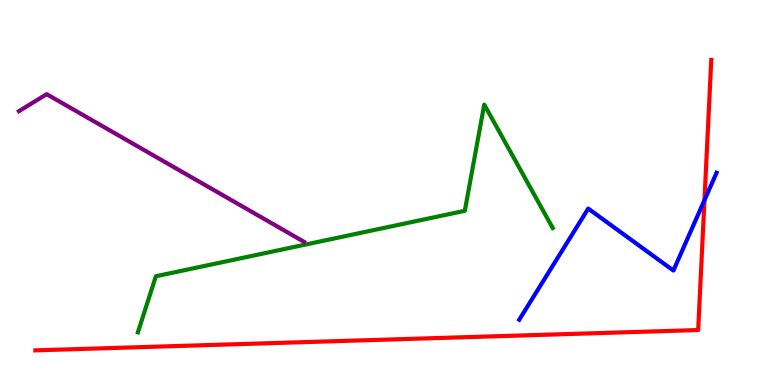[{'lines': ['blue', 'red'], 'intersections': [{'x': 9.09, 'y': 4.8}]}, {'lines': ['green', 'red'], 'intersections': []}, {'lines': ['purple', 'red'], 'intersections': []}, {'lines': ['blue', 'green'], 'intersections': []}, {'lines': ['blue', 'purple'], 'intersections': []}, {'lines': ['green', 'purple'], 'intersections': []}]